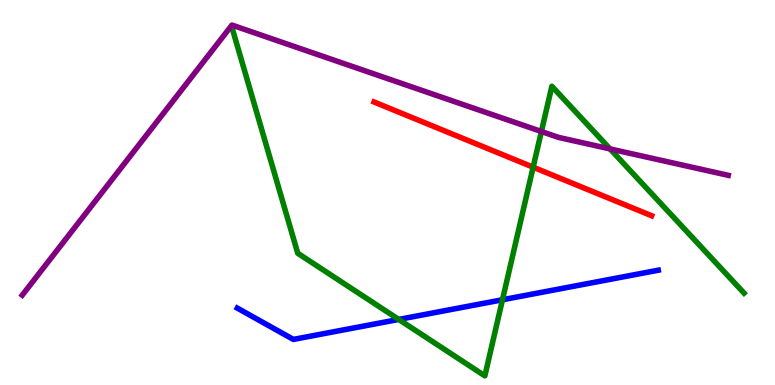[{'lines': ['blue', 'red'], 'intersections': []}, {'lines': ['green', 'red'], 'intersections': [{'x': 6.88, 'y': 5.66}]}, {'lines': ['purple', 'red'], 'intersections': []}, {'lines': ['blue', 'green'], 'intersections': [{'x': 5.14, 'y': 1.7}, {'x': 6.48, 'y': 2.21}]}, {'lines': ['blue', 'purple'], 'intersections': []}, {'lines': ['green', 'purple'], 'intersections': [{'x': 6.99, 'y': 6.58}, {'x': 7.87, 'y': 6.13}]}]